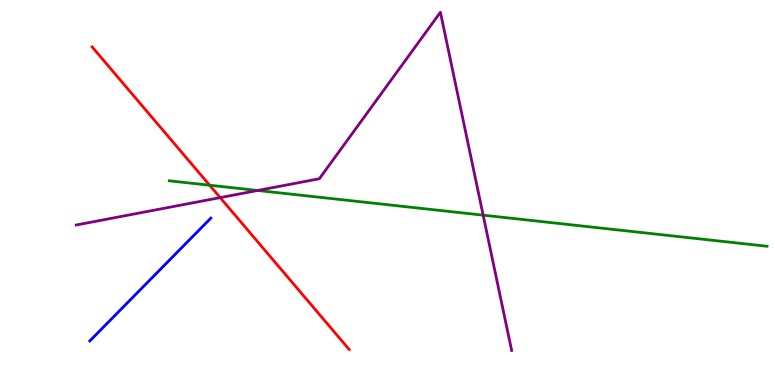[{'lines': ['blue', 'red'], 'intersections': []}, {'lines': ['green', 'red'], 'intersections': [{'x': 2.71, 'y': 5.19}]}, {'lines': ['purple', 'red'], 'intersections': [{'x': 2.84, 'y': 4.87}]}, {'lines': ['blue', 'green'], 'intersections': []}, {'lines': ['blue', 'purple'], 'intersections': []}, {'lines': ['green', 'purple'], 'intersections': [{'x': 3.32, 'y': 5.05}, {'x': 6.23, 'y': 4.41}]}]